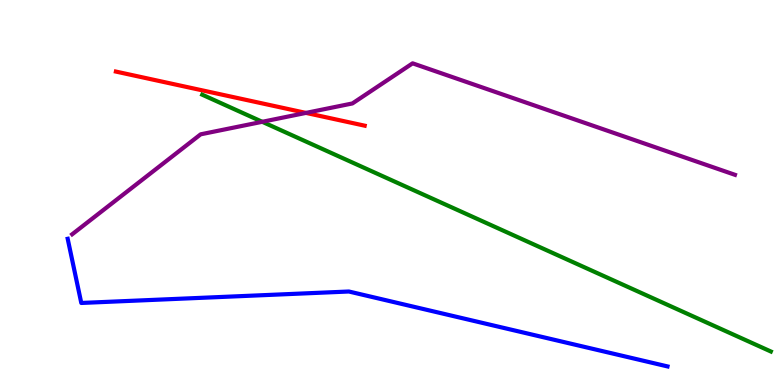[{'lines': ['blue', 'red'], 'intersections': []}, {'lines': ['green', 'red'], 'intersections': []}, {'lines': ['purple', 'red'], 'intersections': [{'x': 3.95, 'y': 7.07}]}, {'lines': ['blue', 'green'], 'intersections': []}, {'lines': ['blue', 'purple'], 'intersections': []}, {'lines': ['green', 'purple'], 'intersections': [{'x': 3.38, 'y': 6.84}]}]